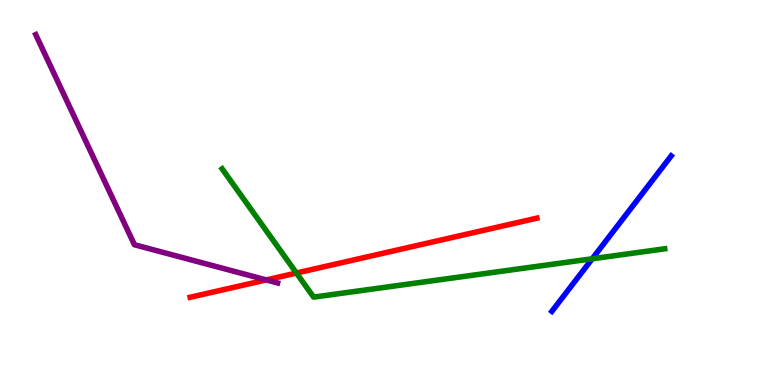[{'lines': ['blue', 'red'], 'intersections': []}, {'lines': ['green', 'red'], 'intersections': [{'x': 3.83, 'y': 2.91}]}, {'lines': ['purple', 'red'], 'intersections': [{'x': 3.44, 'y': 2.73}]}, {'lines': ['blue', 'green'], 'intersections': [{'x': 7.64, 'y': 3.28}]}, {'lines': ['blue', 'purple'], 'intersections': []}, {'lines': ['green', 'purple'], 'intersections': []}]